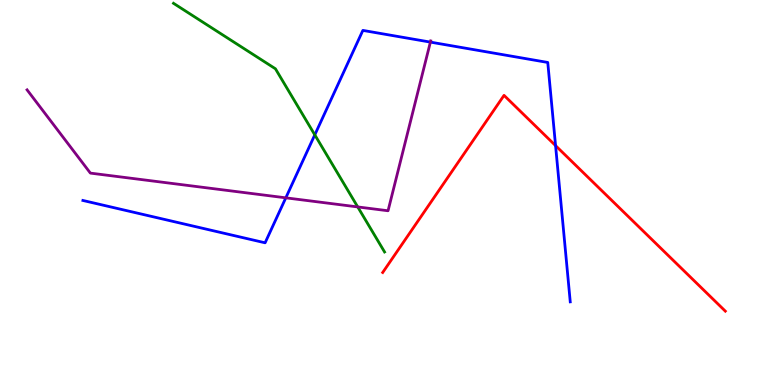[{'lines': ['blue', 'red'], 'intersections': [{'x': 7.17, 'y': 6.22}]}, {'lines': ['green', 'red'], 'intersections': []}, {'lines': ['purple', 'red'], 'intersections': []}, {'lines': ['blue', 'green'], 'intersections': [{'x': 4.06, 'y': 6.5}]}, {'lines': ['blue', 'purple'], 'intersections': [{'x': 3.69, 'y': 4.86}, {'x': 5.55, 'y': 8.91}]}, {'lines': ['green', 'purple'], 'intersections': [{'x': 4.62, 'y': 4.63}]}]